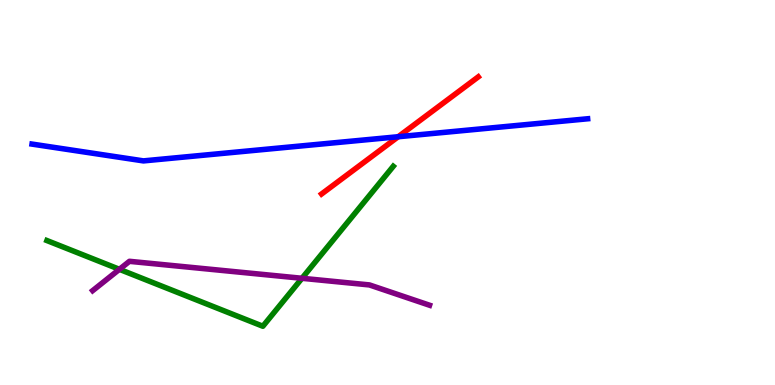[{'lines': ['blue', 'red'], 'intersections': [{'x': 5.14, 'y': 6.45}]}, {'lines': ['green', 'red'], 'intersections': []}, {'lines': ['purple', 'red'], 'intersections': []}, {'lines': ['blue', 'green'], 'intersections': []}, {'lines': ['blue', 'purple'], 'intersections': []}, {'lines': ['green', 'purple'], 'intersections': [{'x': 1.54, 'y': 3.0}, {'x': 3.9, 'y': 2.77}]}]